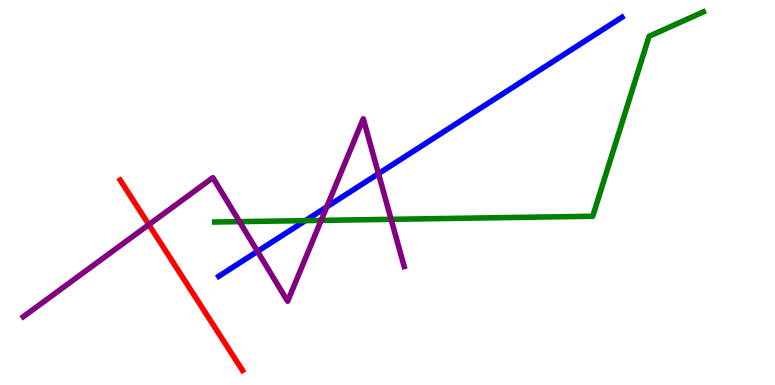[{'lines': ['blue', 'red'], 'intersections': []}, {'lines': ['green', 'red'], 'intersections': []}, {'lines': ['purple', 'red'], 'intersections': [{'x': 1.92, 'y': 4.16}]}, {'lines': ['blue', 'green'], 'intersections': [{'x': 3.94, 'y': 4.27}]}, {'lines': ['blue', 'purple'], 'intersections': [{'x': 3.32, 'y': 3.47}, {'x': 4.22, 'y': 4.63}, {'x': 4.88, 'y': 5.49}]}, {'lines': ['green', 'purple'], 'intersections': [{'x': 3.09, 'y': 4.24}, {'x': 4.14, 'y': 4.28}, {'x': 5.05, 'y': 4.3}]}]